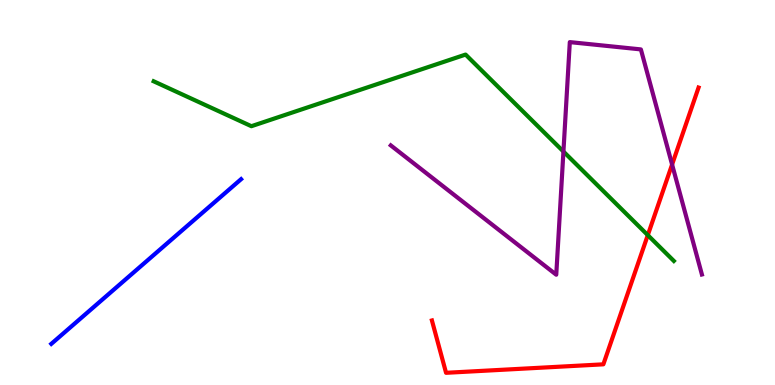[{'lines': ['blue', 'red'], 'intersections': []}, {'lines': ['green', 'red'], 'intersections': [{'x': 8.36, 'y': 3.89}]}, {'lines': ['purple', 'red'], 'intersections': [{'x': 8.67, 'y': 5.73}]}, {'lines': ['blue', 'green'], 'intersections': []}, {'lines': ['blue', 'purple'], 'intersections': []}, {'lines': ['green', 'purple'], 'intersections': [{'x': 7.27, 'y': 6.06}]}]